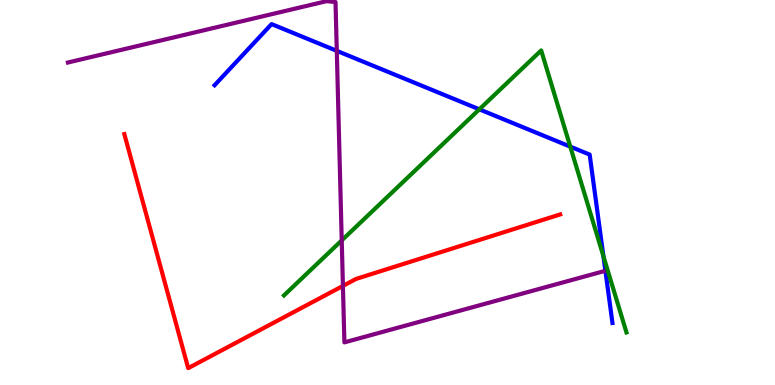[{'lines': ['blue', 'red'], 'intersections': []}, {'lines': ['green', 'red'], 'intersections': []}, {'lines': ['purple', 'red'], 'intersections': [{'x': 4.42, 'y': 2.57}]}, {'lines': ['blue', 'green'], 'intersections': [{'x': 6.19, 'y': 7.16}, {'x': 7.36, 'y': 6.19}, {'x': 7.79, 'y': 3.34}]}, {'lines': ['blue', 'purple'], 'intersections': [{'x': 4.35, 'y': 8.68}]}, {'lines': ['green', 'purple'], 'intersections': [{'x': 4.41, 'y': 3.76}]}]